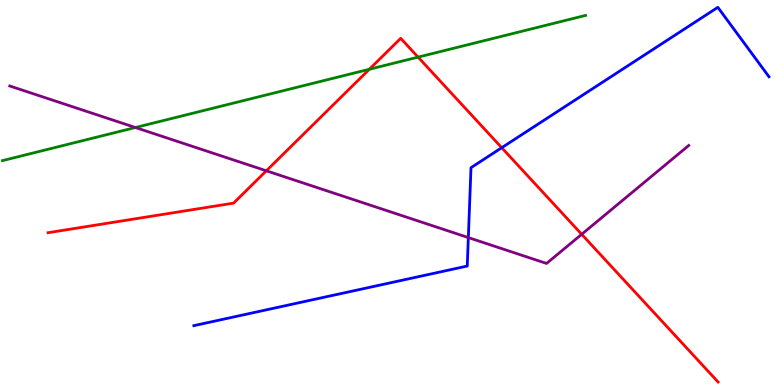[{'lines': ['blue', 'red'], 'intersections': [{'x': 6.47, 'y': 6.16}]}, {'lines': ['green', 'red'], 'intersections': [{'x': 4.77, 'y': 8.2}, {'x': 5.39, 'y': 8.52}]}, {'lines': ['purple', 'red'], 'intersections': [{'x': 3.44, 'y': 5.56}, {'x': 7.51, 'y': 3.91}]}, {'lines': ['blue', 'green'], 'intersections': []}, {'lines': ['blue', 'purple'], 'intersections': [{'x': 6.04, 'y': 3.83}]}, {'lines': ['green', 'purple'], 'intersections': [{'x': 1.75, 'y': 6.69}]}]